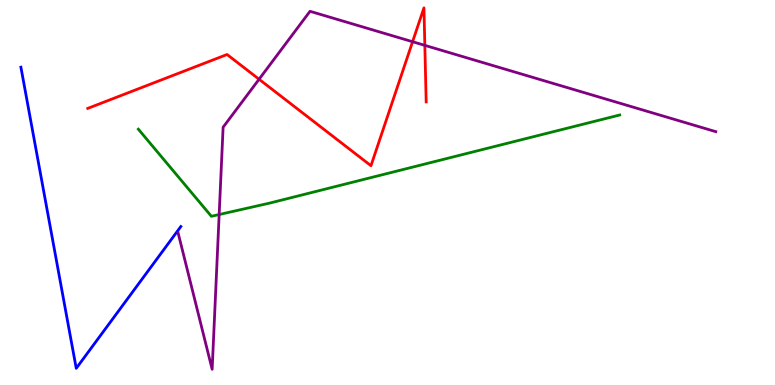[{'lines': ['blue', 'red'], 'intersections': []}, {'lines': ['green', 'red'], 'intersections': []}, {'lines': ['purple', 'red'], 'intersections': [{'x': 3.34, 'y': 7.94}, {'x': 5.32, 'y': 8.92}, {'x': 5.48, 'y': 8.82}]}, {'lines': ['blue', 'green'], 'intersections': []}, {'lines': ['blue', 'purple'], 'intersections': []}, {'lines': ['green', 'purple'], 'intersections': [{'x': 2.83, 'y': 4.43}]}]